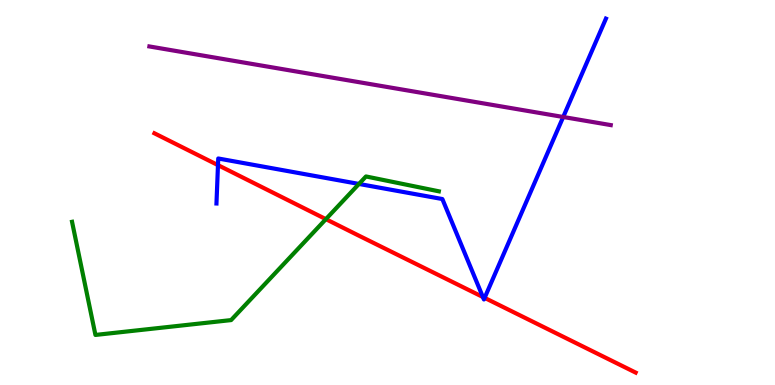[{'lines': ['blue', 'red'], 'intersections': [{'x': 2.81, 'y': 5.71}, {'x': 6.23, 'y': 2.29}, {'x': 6.25, 'y': 2.26}]}, {'lines': ['green', 'red'], 'intersections': [{'x': 4.2, 'y': 4.31}]}, {'lines': ['purple', 'red'], 'intersections': []}, {'lines': ['blue', 'green'], 'intersections': [{'x': 4.63, 'y': 5.22}]}, {'lines': ['blue', 'purple'], 'intersections': [{'x': 7.27, 'y': 6.96}]}, {'lines': ['green', 'purple'], 'intersections': []}]